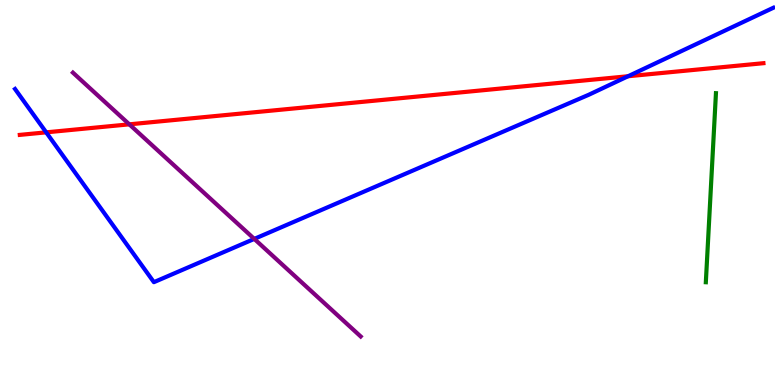[{'lines': ['blue', 'red'], 'intersections': [{'x': 0.596, 'y': 6.56}, {'x': 8.1, 'y': 8.02}]}, {'lines': ['green', 'red'], 'intersections': []}, {'lines': ['purple', 'red'], 'intersections': [{'x': 1.67, 'y': 6.77}]}, {'lines': ['blue', 'green'], 'intersections': []}, {'lines': ['blue', 'purple'], 'intersections': [{'x': 3.28, 'y': 3.79}]}, {'lines': ['green', 'purple'], 'intersections': []}]